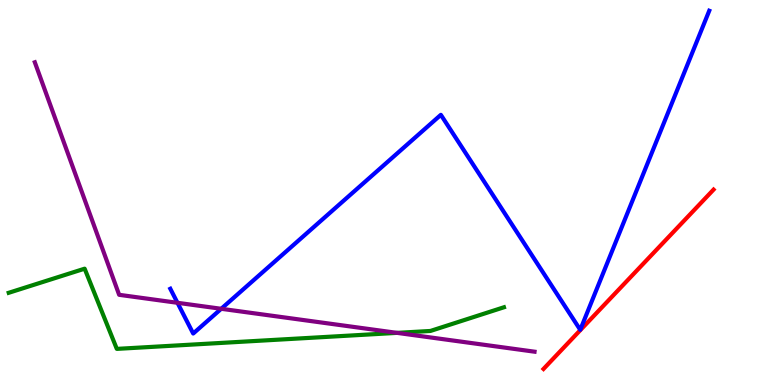[{'lines': ['blue', 'red'], 'intersections': []}, {'lines': ['green', 'red'], 'intersections': []}, {'lines': ['purple', 'red'], 'intersections': []}, {'lines': ['blue', 'green'], 'intersections': []}, {'lines': ['blue', 'purple'], 'intersections': [{'x': 2.29, 'y': 2.14}, {'x': 2.85, 'y': 1.98}]}, {'lines': ['green', 'purple'], 'intersections': [{'x': 5.12, 'y': 1.35}]}]